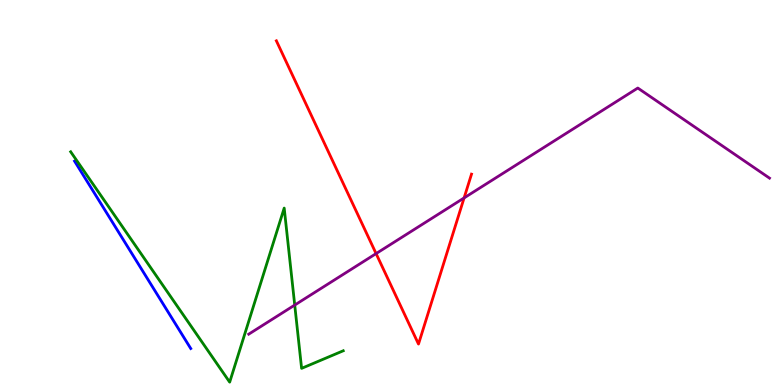[{'lines': ['blue', 'red'], 'intersections': []}, {'lines': ['green', 'red'], 'intersections': []}, {'lines': ['purple', 'red'], 'intersections': [{'x': 4.85, 'y': 3.41}, {'x': 5.99, 'y': 4.86}]}, {'lines': ['blue', 'green'], 'intersections': []}, {'lines': ['blue', 'purple'], 'intersections': []}, {'lines': ['green', 'purple'], 'intersections': [{'x': 3.8, 'y': 2.08}]}]